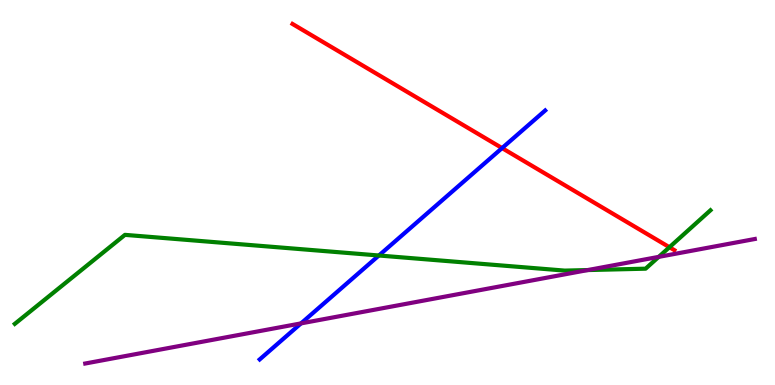[{'lines': ['blue', 'red'], 'intersections': [{'x': 6.48, 'y': 6.15}]}, {'lines': ['green', 'red'], 'intersections': [{'x': 8.64, 'y': 3.58}]}, {'lines': ['purple', 'red'], 'intersections': []}, {'lines': ['blue', 'green'], 'intersections': [{'x': 4.89, 'y': 3.36}]}, {'lines': ['blue', 'purple'], 'intersections': [{'x': 3.88, 'y': 1.6}]}, {'lines': ['green', 'purple'], 'intersections': [{'x': 7.58, 'y': 2.99}, {'x': 8.5, 'y': 3.33}]}]